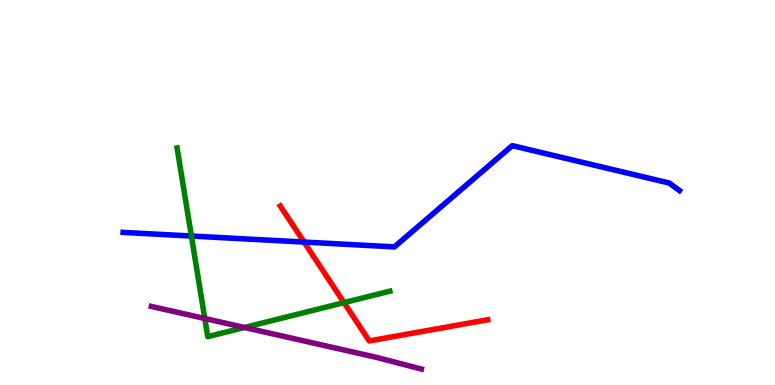[{'lines': ['blue', 'red'], 'intersections': [{'x': 3.92, 'y': 3.71}]}, {'lines': ['green', 'red'], 'intersections': [{'x': 4.44, 'y': 2.14}]}, {'lines': ['purple', 'red'], 'intersections': []}, {'lines': ['blue', 'green'], 'intersections': [{'x': 2.47, 'y': 3.87}]}, {'lines': ['blue', 'purple'], 'intersections': []}, {'lines': ['green', 'purple'], 'intersections': [{'x': 2.64, 'y': 1.73}, {'x': 3.15, 'y': 1.49}]}]